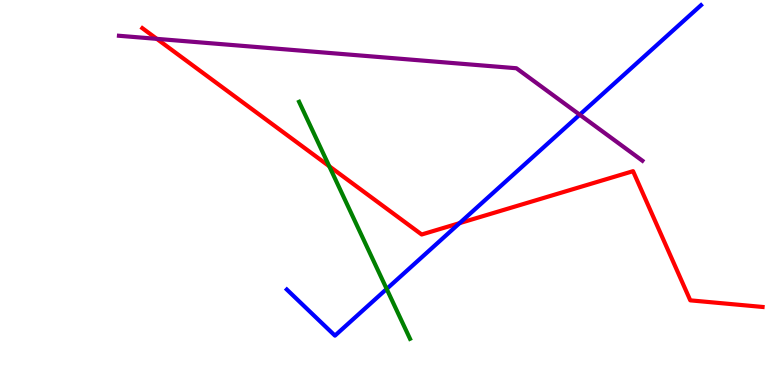[{'lines': ['blue', 'red'], 'intersections': [{'x': 5.93, 'y': 4.2}]}, {'lines': ['green', 'red'], 'intersections': [{'x': 4.25, 'y': 5.68}]}, {'lines': ['purple', 'red'], 'intersections': [{'x': 2.02, 'y': 8.99}]}, {'lines': ['blue', 'green'], 'intersections': [{'x': 4.99, 'y': 2.49}]}, {'lines': ['blue', 'purple'], 'intersections': [{'x': 7.48, 'y': 7.02}]}, {'lines': ['green', 'purple'], 'intersections': []}]